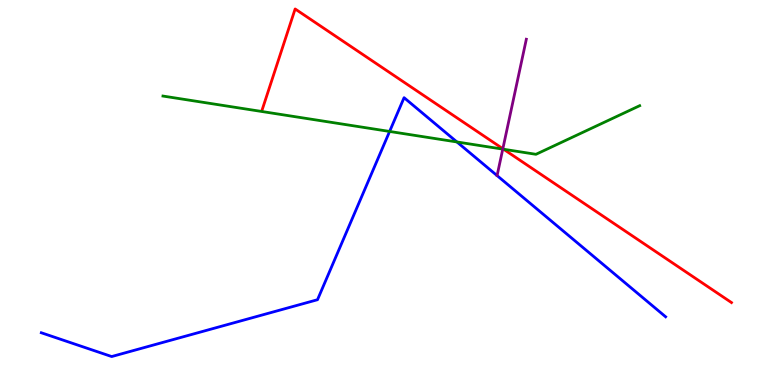[{'lines': ['blue', 'red'], 'intersections': []}, {'lines': ['green', 'red'], 'intersections': [{'x': 6.5, 'y': 6.12}]}, {'lines': ['purple', 'red'], 'intersections': [{'x': 6.49, 'y': 6.14}]}, {'lines': ['blue', 'green'], 'intersections': [{'x': 5.03, 'y': 6.59}, {'x': 5.9, 'y': 6.31}]}, {'lines': ['blue', 'purple'], 'intersections': []}, {'lines': ['green', 'purple'], 'intersections': [{'x': 6.49, 'y': 6.13}]}]